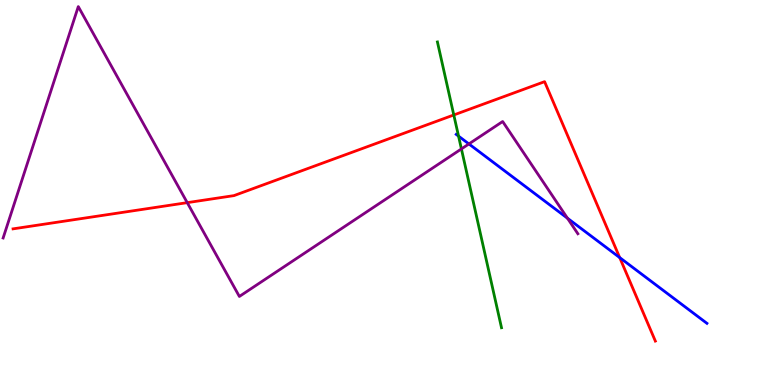[{'lines': ['blue', 'red'], 'intersections': [{'x': 8.0, 'y': 3.31}]}, {'lines': ['green', 'red'], 'intersections': [{'x': 5.86, 'y': 7.01}]}, {'lines': ['purple', 'red'], 'intersections': [{'x': 2.42, 'y': 4.74}]}, {'lines': ['blue', 'green'], 'intersections': [{'x': 5.92, 'y': 6.46}]}, {'lines': ['blue', 'purple'], 'intersections': [{'x': 6.05, 'y': 6.26}, {'x': 7.32, 'y': 4.33}]}, {'lines': ['green', 'purple'], 'intersections': [{'x': 5.95, 'y': 6.13}]}]